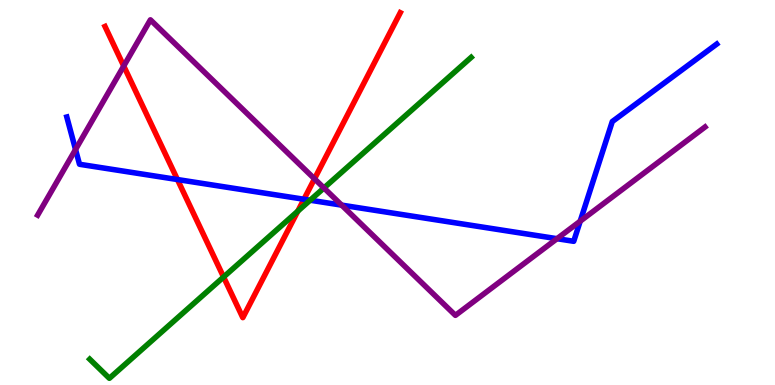[{'lines': ['blue', 'red'], 'intersections': [{'x': 2.29, 'y': 5.34}, {'x': 3.92, 'y': 4.82}]}, {'lines': ['green', 'red'], 'intersections': [{'x': 2.88, 'y': 2.8}, {'x': 3.84, 'y': 4.52}]}, {'lines': ['purple', 'red'], 'intersections': [{'x': 1.6, 'y': 8.28}, {'x': 4.06, 'y': 5.36}]}, {'lines': ['blue', 'green'], 'intersections': [{'x': 4.0, 'y': 4.8}]}, {'lines': ['blue', 'purple'], 'intersections': [{'x': 0.975, 'y': 6.12}, {'x': 4.41, 'y': 4.67}, {'x': 7.19, 'y': 3.8}, {'x': 7.49, 'y': 4.25}]}, {'lines': ['green', 'purple'], 'intersections': [{'x': 4.18, 'y': 5.12}]}]